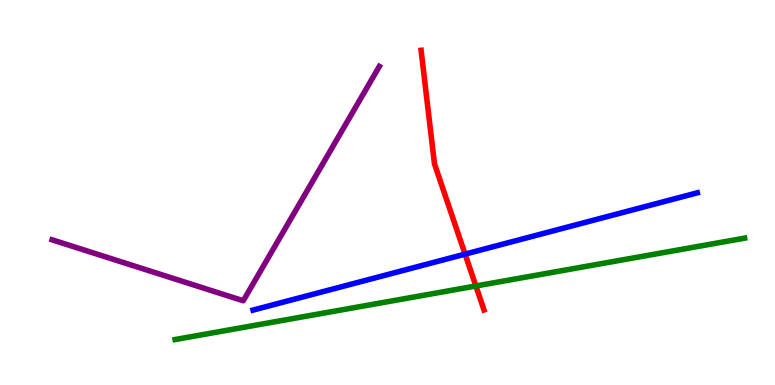[{'lines': ['blue', 'red'], 'intersections': [{'x': 6.0, 'y': 3.4}]}, {'lines': ['green', 'red'], 'intersections': [{'x': 6.14, 'y': 2.57}]}, {'lines': ['purple', 'red'], 'intersections': []}, {'lines': ['blue', 'green'], 'intersections': []}, {'lines': ['blue', 'purple'], 'intersections': []}, {'lines': ['green', 'purple'], 'intersections': []}]